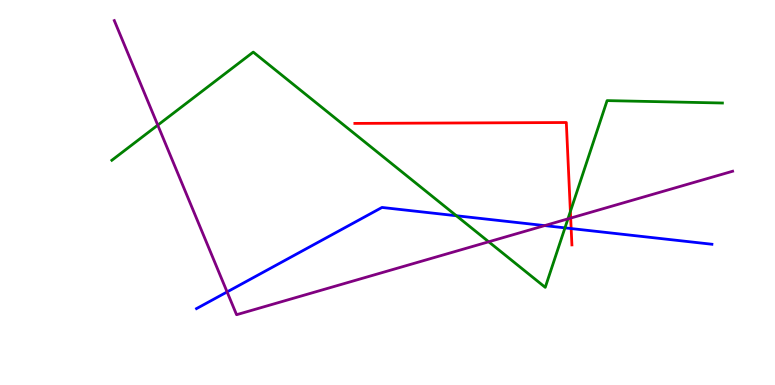[{'lines': ['blue', 'red'], 'intersections': [{'x': 7.37, 'y': 4.06}]}, {'lines': ['green', 'red'], 'intersections': [{'x': 7.36, 'y': 4.51}]}, {'lines': ['purple', 'red'], 'intersections': [{'x': 7.36, 'y': 4.34}]}, {'lines': ['blue', 'green'], 'intersections': [{'x': 5.89, 'y': 4.4}, {'x': 7.29, 'y': 4.08}]}, {'lines': ['blue', 'purple'], 'intersections': [{'x': 2.93, 'y': 2.42}, {'x': 7.03, 'y': 4.14}]}, {'lines': ['green', 'purple'], 'intersections': [{'x': 2.04, 'y': 6.75}, {'x': 6.31, 'y': 3.72}, {'x': 7.33, 'y': 4.31}]}]